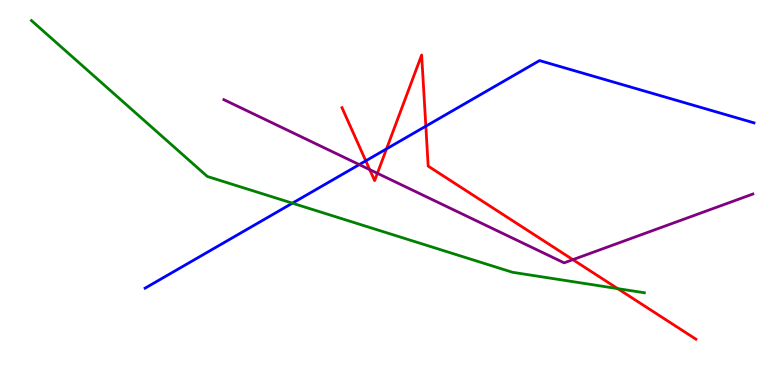[{'lines': ['blue', 'red'], 'intersections': [{'x': 4.72, 'y': 5.82}, {'x': 4.99, 'y': 6.13}, {'x': 5.49, 'y': 6.72}]}, {'lines': ['green', 'red'], 'intersections': [{'x': 7.97, 'y': 2.5}]}, {'lines': ['purple', 'red'], 'intersections': [{'x': 4.77, 'y': 5.59}, {'x': 4.87, 'y': 5.5}, {'x': 7.39, 'y': 3.26}]}, {'lines': ['blue', 'green'], 'intersections': [{'x': 3.77, 'y': 4.72}]}, {'lines': ['blue', 'purple'], 'intersections': [{'x': 4.64, 'y': 5.72}]}, {'lines': ['green', 'purple'], 'intersections': []}]